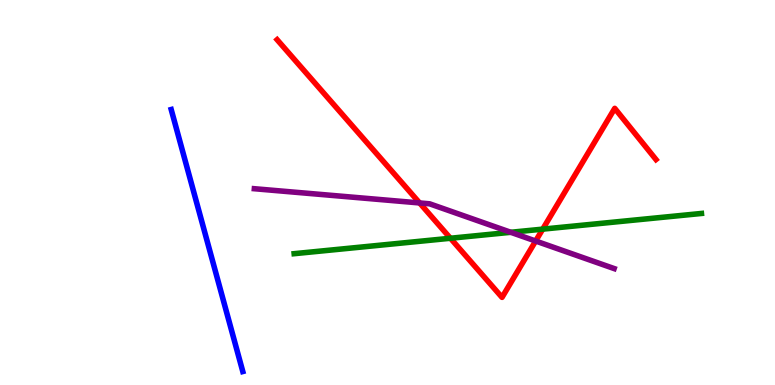[{'lines': ['blue', 'red'], 'intersections': []}, {'lines': ['green', 'red'], 'intersections': [{'x': 5.81, 'y': 3.81}, {'x': 7.0, 'y': 4.05}]}, {'lines': ['purple', 'red'], 'intersections': [{'x': 5.41, 'y': 4.73}, {'x': 6.91, 'y': 3.74}]}, {'lines': ['blue', 'green'], 'intersections': []}, {'lines': ['blue', 'purple'], 'intersections': []}, {'lines': ['green', 'purple'], 'intersections': [{'x': 6.59, 'y': 3.97}]}]